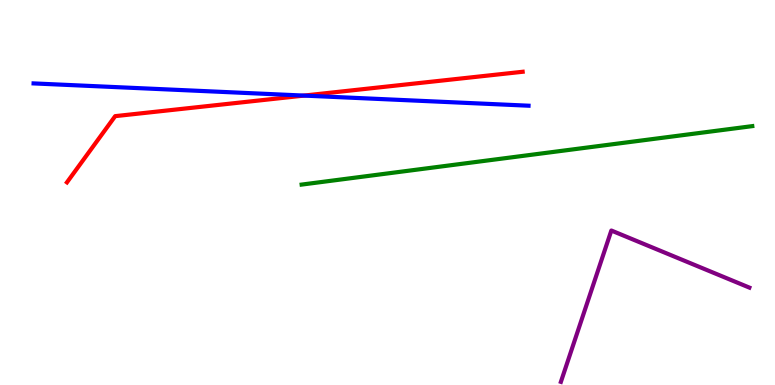[{'lines': ['blue', 'red'], 'intersections': [{'x': 3.92, 'y': 7.52}]}, {'lines': ['green', 'red'], 'intersections': []}, {'lines': ['purple', 'red'], 'intersections': []}, {'lines': ['blue', 'green'], 'intersections': []}, {'lines': ['blue', 'purple'], 'intersections': []}, {'lines': ['green', 'purple'], 'intersections': []}]